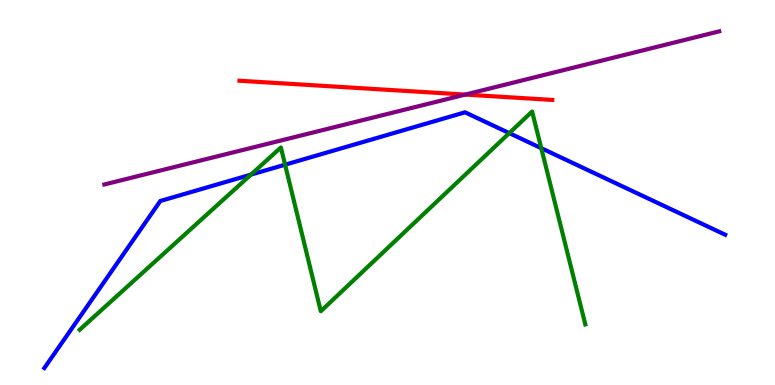[{'lines': ['blue', 'red'], 'intersections': []}, {'lines': ['green', 'red'], 'intersections': []}, {'lines': ['purple', 'red'], 'intersections': [{'x': 6.0, 'y': 7.54}]}, {'lines': ['blue', 'green'], 'intersections': [{'x': 3.24, 'y': 5.46}, {'x': 3.68, 'y': 5.72}, {'x': 6.57, 'y': 6.54}, {'x': 6.98, 'y': 6.15}]}, {'lines': ['blue', 'purple'], 'intersections': []}, {'lines': ['green', 'purple'], 'intersections': []}]